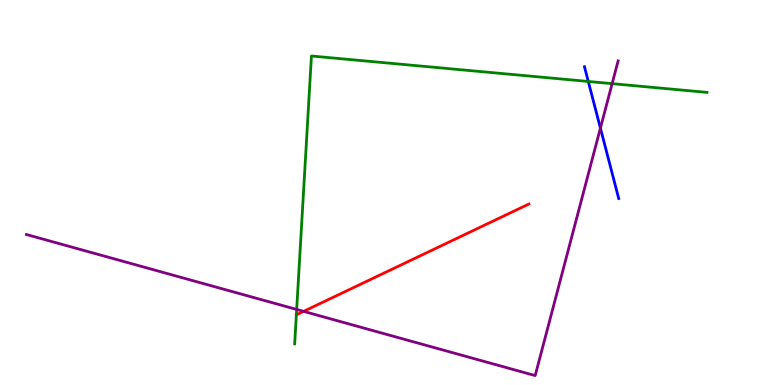[{'lines': ['blue', 'red'], 'intersections': []}, {'lines': ['green', 'red'], 'intersections': []}, {'lines': ['purple', 'red'], 'intersections': [{'x': 3.92, 'y': 1.91}]}, {'lines': ['blue', 'green'], 'intersections': [{'x': 7.59, 'y': 7.88}]}, {'lines': ['blue', 'purple'], 'intersections': [{'x': 7.75, 'y': 6.67}]}, {'lines': ['green', 'purple'], 'intersections': [{'x': 3.83, 'y': 1.96}, {'x': 7.9, 'y': 7.83}]}]